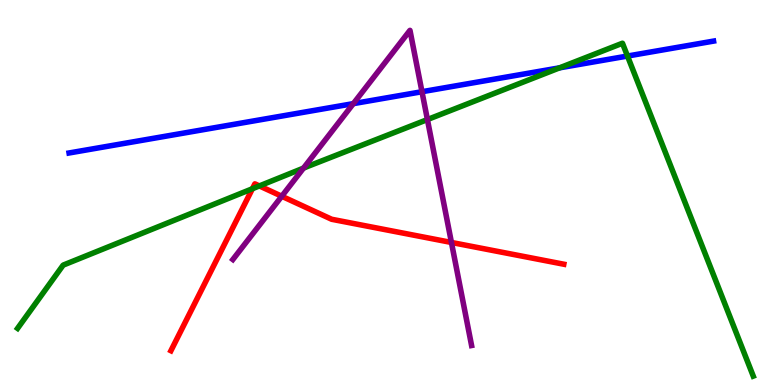[{'lines': ['blue', 'red'], 'intersections': []}, {'lines': ['green', 'red'], 'intersections': [{'x': 3.26, 'y': 5.1}, {'x': 3.35, 'y': 5.17}]}, {'lines': ['purple', 'red'], 'intersections': [{'x': 3.64, 'y': 4.9}, {'x': 5.83, 'y': 3.7}]}, {'lines': ['blue', 'green'], 'intersections': [{'x': 7.22, 'y': 8.24}, {'x': 8.1, 'y': 8.54}]}, {'lines': ['blue', 'purple'], 'intersections': [{'x': 4.56, 'y': 7.31}, {'x': 5.44, 'y': 7.62}]}, {'lines': ['green', 'purple'], 'intersections': [{'x': 3.92, 'y': 5.63}, {'x': 5.52, 'y': 6.89}]}]